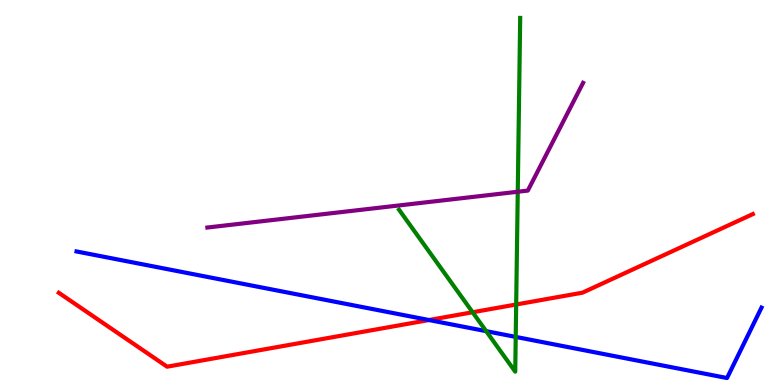[{'lines': ['blue', 'red'], 'intersections': [{'x': 5.54, 'y': 1.69}]}, {'lines': ['green', 'red'], 'intersections': [{'x': 6.1, 'y': 1.89}, {'x': 6.66, 'y': 2.09}]}, {'lines': ['purple', 'red'], 'intersections': []}, {'lines': ['blue', 'green'], 'intersections': [{'x': 6.27, 'y': 1.4}, {'x': 6.65, 'y': 1.25}]}, {'lines': ['blue', 'purple'], 'intersections': []}, {'lines': ['green', 'purple'], 'intersections': [{'x': 6.68, 'y': 5.02}]}]